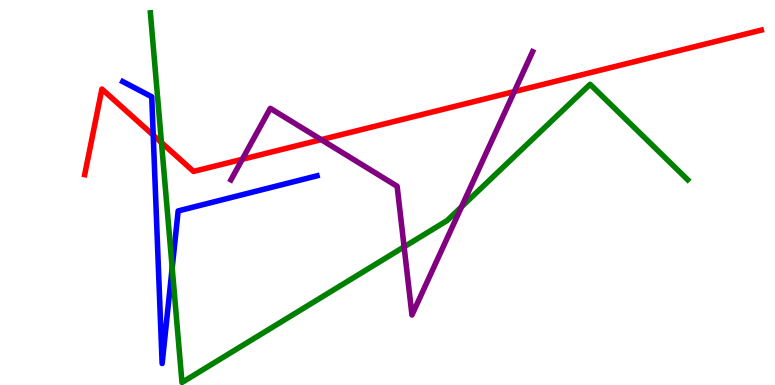[{'lines': ['blue', 'red'], 'intersections': [{'x': 1.98, 'y': 6.49}]}, {'lines': ['green', 'red'], 'intersections': [{'x': 2.08, 'y': 6.3}]}, {'lines': ['purple', 'red'], 'intersections': [{'x': 3.13, 'y': 5.86}, {'x': 4.14, 'y': 6.37}, {'x': 6.64, 'y': 7.62}]}, {'lines': ['blue', 'green'], 'intersections': [{'x': 2.22, 'y': 3.04}]}, {'lines': ['blue', 'purple'], 'intersections': []}, {'lines': ['green', 'purple'], 'intersections': [{'x': 5.21, 'y': 3.59}, {'x': 5.95, 'y': 4.63}]}]